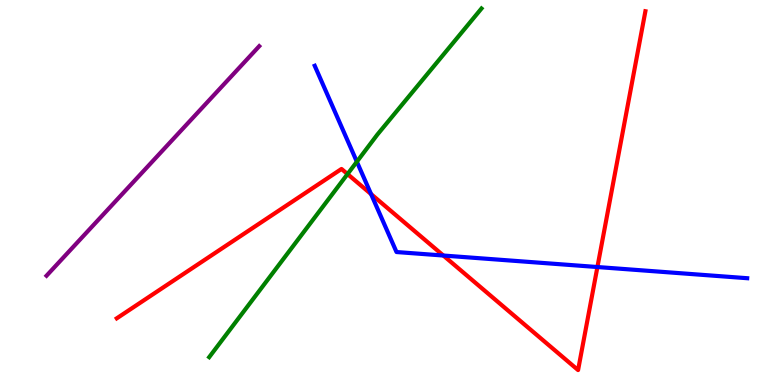[{'lines': ['blue', 'red'], 'intersections': [{'x': 4.79, 'y': 4.96}, {'x': 5.72, 'y': 3.36}, {'x': 7.71, 'y': 3.06}]}, {'lines': ['green', 'red'], 'intersections': [{'x': 4.48, 'y': 5.48}]}, {'lines': ['purple', 'red'], 'intersections': []}, {'lines': ['blue', 'green'], 'intersections': [{'x': 4.6, 'y': 5.8}]}, {'lines': ['blue', 'purple'], 'intersections': []}, {'lines': ['green', 'purple'], 'intersections': []}]